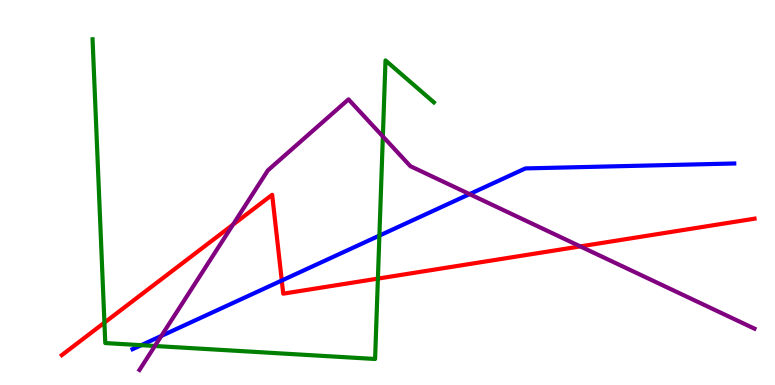[{'lines': ['blue', 'red'], 'intersections': [{'x': 3.64, 'y': 2.71}]}, {'lines': ['green', 'red'], 'intersections': [{'x': 1.35, 'y': 1.62}, {'x': 4.88, 'y': 2.76}]}, {'lines': ['purple', 'red'], 'intersections': [{'x': 3.01, 'y': 4.16}, {'x': 7.49, 'y': 3.6}]}, {'lines': ['blue', 'green'], 'intersections': [{'x': 1.82, 'y': 1.03}, {'x': 4.9, 'y': 3.88}]}, {'lines': ['blue', 'purple'], 'intersections': [{'x': 2.08, 'y': 1.27}, {'x': 6.06, 'y': 4.96}]}, {'lines': ['green', 'purple'], 'intersections': [{'x': 2.0, 'y': 1.01}, {'x': 4.94, 'y': 6.46}]}]